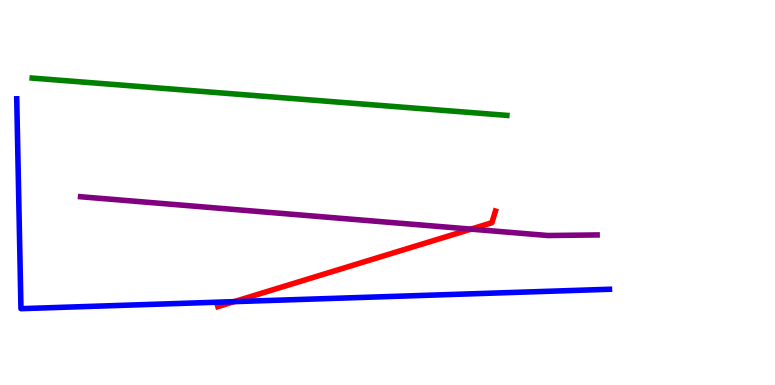[{'lines': ['blue', 'red'], 'intersections': [{'x': 3.02, 'y': 2.17}]}, {'lines': ['green', 'red'], 'intersections': []}, {'lines': ['purple', 'red'], 'intersections': [{'x': 6.08, 'y': 4.05}]}, {'lines': ['blue', 'green'], 'intersections': []}, {'lines': ['blue', 'purple'], 'intersections': []}, {'lines': ['green', 'purple'], 'intersections': []}]